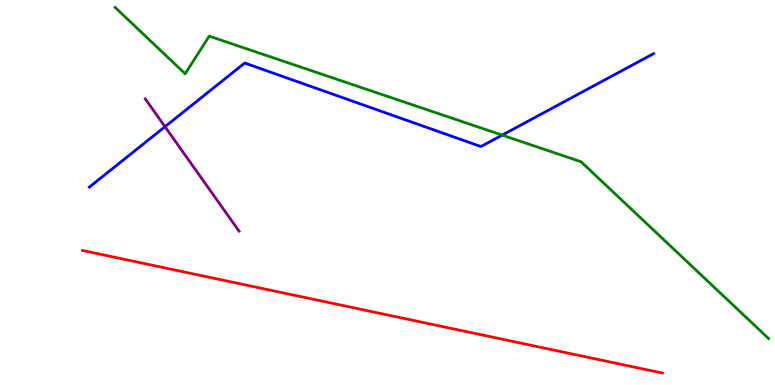[{'lines': ['blue', 'red'], 'intersections': []}, {'lines': ['green', 'red'], 'intersections': []}, {'lines': ['purple', 'red'], 'intersections': []}, {'lines': ['blue', 'green'], 'intersections': [{'x': 6.48, 'y': 6.49}]}, {'lines': ['blue', 'purple'], 'intersections': [{'x': 2.13, 'y': 6.71}]}, {'lines': ['green', 'purple'], 'intersections': []}]